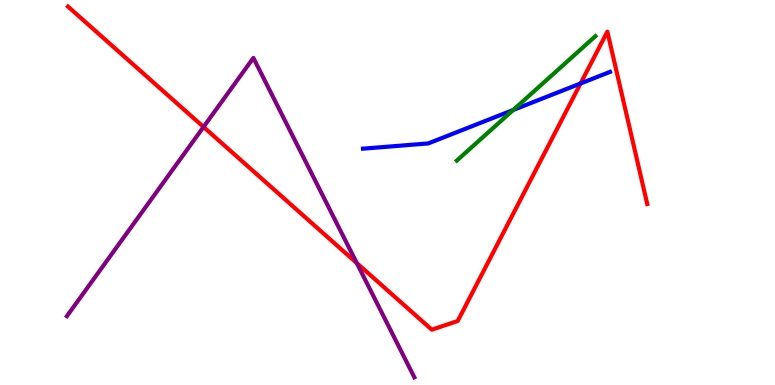[{'lines': ['blue', 'red'], 'intersections': [{'x': 7.49, 'y': 7.83}]}, {'lines': ['green', 'red'], 'intersections': []}, {'lines': ['purple', 'red'], 'intersections': [{'x': 2.63, 'y': 6.7}, {'x': 4.6, 'y': 3.17}]}, {'lines': ['blue', 'green'], 'intersections': [{'x': 6.62, 'y': 7.14}]}, {'lines': ['blue', 'purple'], 'intersections': []}, {'lines': ['green', 'purple'], 'intersections': []}]